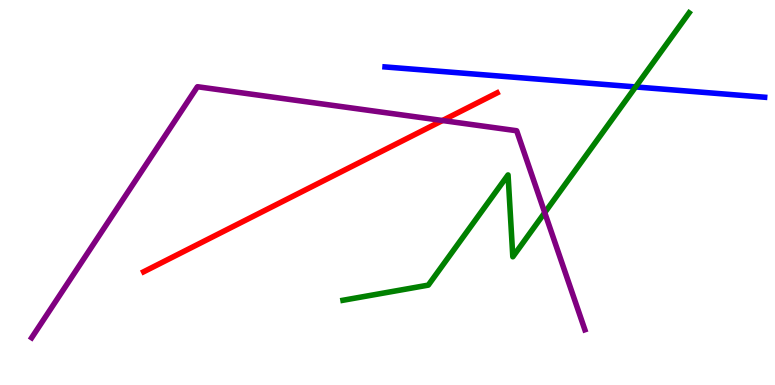[{'lines': ['blue', 'red'], 'intersections': []}, {'lines': ['green', 'red'], 'intersections': []}, {'lines': ['purple', 'red'], 'intersections': [{'x': 5.71, 'y': 6.87}]}, {'lines': ['blue', 'green'], 'intersections': [{'x': 8.2, 'y': 7.74}]}, {'lines': ['blue', 'purple'], 'intersections': []}, {'lines': ['green', 'purple'], 'intersections': [{'x': 7.03, 'y': 4.48}]}]